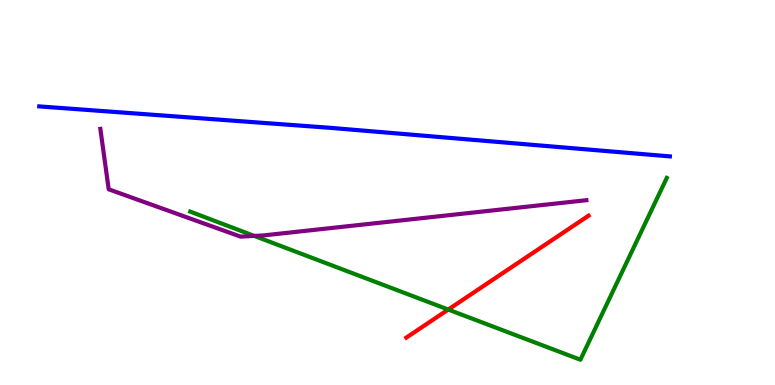[{'lines': ['blue', 'red'], 'intersections': []}, {'lines': ['green', 'red'], 'intersections': [{'x': 5.78, 'y': 1.96}]}, {'lines': ['purple', 'red'], 'intersections': []}, {'lines': ['blue', 'green'], 'intersections': []}, {'lines': ['blue', 'purple'], 'intersections': []}, {'lines': ['green', 'purple'], 'intersections': [{'x': 3.28, 'y': 3.87}]}]